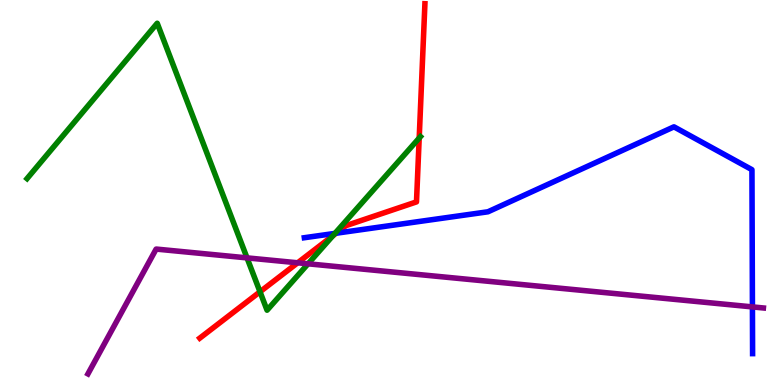[{'lines': ['blue', 'red'], 'intersections': [{'x': 4.34, 'y': 3.94}]}, {'lines': ['green', 'red'], 'intersections': [{'x': 3.35, 'y': 2.42}, {'x': 4.3, 'y': 3.88}, {'x': 5.41, 'y': 6.41}]}, {'lines': ['purple', 'red'], 'intersections': [{'x': 3.84, 'y': 3.17}]}, {'lines': ['blue', 'green'], 'intersections': [{'x': 4.32, 'y': 3.94}]}, {'lines': ['blue', 'purple'], 'intersections': [{'x': 9.71, 'y': 2.03}]}, {'lines': ['green', 'purple'], 'intersections': [{'x': 3.19, 'y': 3.3}, {'x': 3.98, 'y': 3.15}]}]